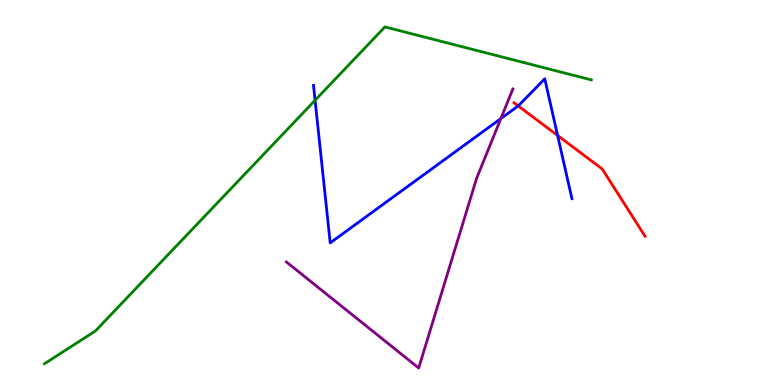[{'lines': ['blue', 'red'], 'intersections': [{'x': 6.69, 'y': 7.25}, {'x': 7.19, 'y': 6.48}]}, {'lines': ['green', 'red'], 'intersections': []}, {'lines': ['purple', 'red'], 'intersections': []}, {'lines': ['blue', 'green'], 'intersections': [{'x': 4.07, 'y': 7.4}]}, {'lines': ['blue', 'purple'], 'intersections': [{'x': 6.46, 'y': 6.92}]}, {'lines': ['green', 'purple'], 'intersections': []}]